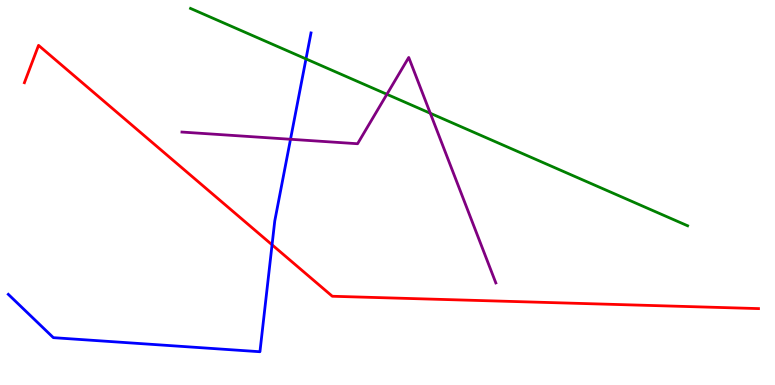[{'lines': ['blue', 'red'], 'intersections': [{'x': 3.51, 'y': 3.64}]}, {'lines': ['green', 'red'], 'intersections': []}, {'lines': ['purple', 'red'], 'intersections': []}, {'lines': ['blue', 'green'], 'intersections': [{'x': 3.95, 'y': 8.47}]}, {'lines': ['blue', 'purple'], 'intersections': [{'x': 3.75, 'y': 6.38}]}, {'lines': ['green', 'purple'], 'intersections': [{'x': 4.99, 'y': 7.55}, {'x': 5.55, 'y': 7.06}]}]